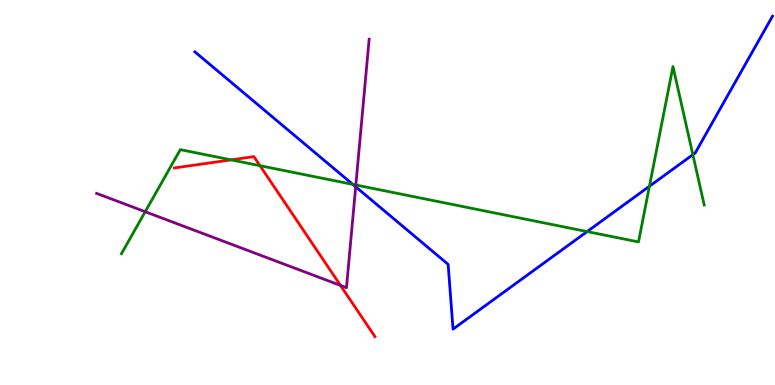[{'lines': ['blue', 'red'], 'intersections': []}, {'lines': ['green', 'red'], 'intersections': [{'x': 2.98, 'y': 5.85}, {'x': 3.35, 'y': 5.7}]}, {'lines': ['purple', 'red'], 'intersections': [{'x': 4.39, 'y': 2.59}]}, {'lines': ['blue', 'green'], 'intersections': [{'x': 4.55, 'y': 5.21}, {'x': 7.58, 'y': 3.98}, {'x': 8.38, 'y': 5.16}, {'x': 8.94, 'y': 5.98}]}, {'lines': ['blue', 'purple'], 'intersections': [{'x': 4.59, 'y': 5.15}]}, {'lines': ['green', 'purple'], 'intersections': [{'x': 1.87, 'y': 4.5}, {'x': 4.59, 'y': 5.19}]}]